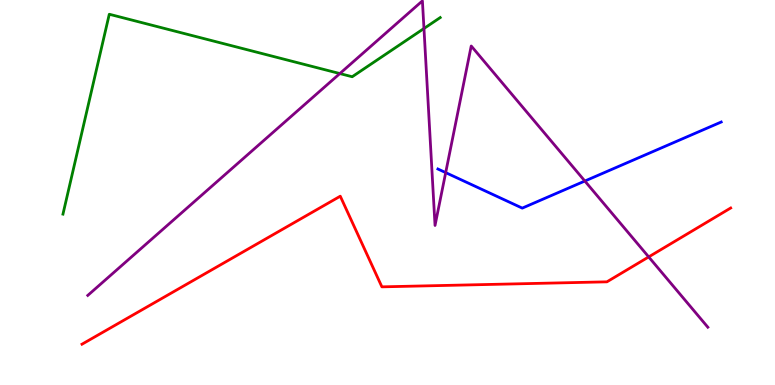[{'lines': ['blue', 'red'], 'intersections': []}, {'lines': ['green', 'red'], 'intersections': []}, {'lines': ['purple', 'red'], 'intersections': [{'x': 8.37, 'y': 3.33}]}, {'lines': ['blue', 'green'], 'intersections': []}, {'lines': ['blue', 'purple'], 'intersections': [{'x': 5.75, 'y': 5.52}, {'x': 7.55, 'y': 5.3}]}, {'lines': ['green', 'purple'], 'intersections': [{'x': 4.39, 'y': 8.09}, {'x': 5.47, 'y': 9.26}]}]